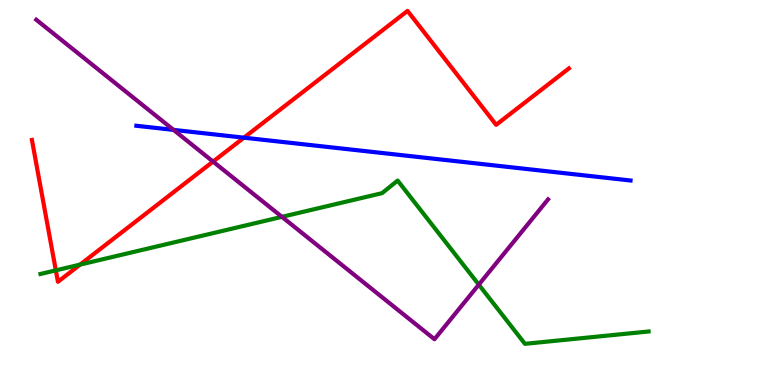[{'lines': ['blue', 'red'], 'intersections': [{'x': 3.15, 'y': 6.42}]}, {'lines': ['green', 'red'], 'intersections': [{'x': 0.72, 'y': 2.98}, {'x': 1.03, 'y': 3.13}]}, {'lines': ['purple', 'red'], 'intersections': [{'x': 2.75, 'y': 5.8}]}, {'lines': ['blue', 'green'], 'intersections': []}, {'lines': ['blue', 'purple'], 'intersections': [{'x': 2.24, 'y': 6.63}]}, {'lines': ['green', 'purple'], 'intersections': [{'x': 3.64, 'y': 4.37}, {'x': 6.18, 'y': 2.61}]}]